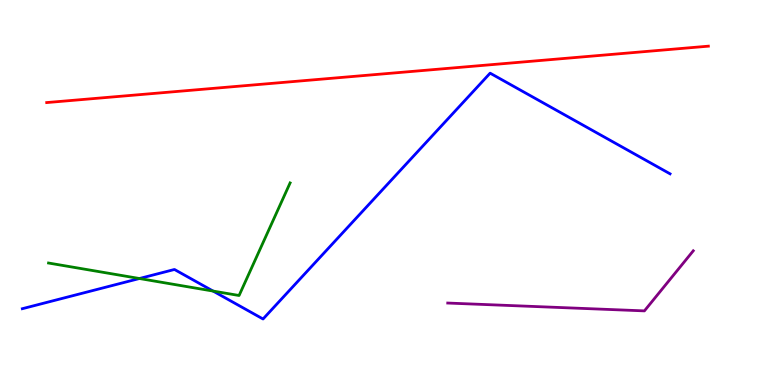[{'lines': ['blue', 'red'], 'intersections': []}, {'lines': ['green', 'red'], 'intersections': []}, {'lines': ['purple', 'red'], 'intersections': []}, {'lines': ['blue', 'green'], 'intersections': [{'x': 1.8, 'y': 2.77}, {'x': 2.75, 'y': 2.44}]}, {'lines': ['blue', 'purple'], 'intersections': []}, {'lines': ['green', 'purple'], 'intersections': []}]